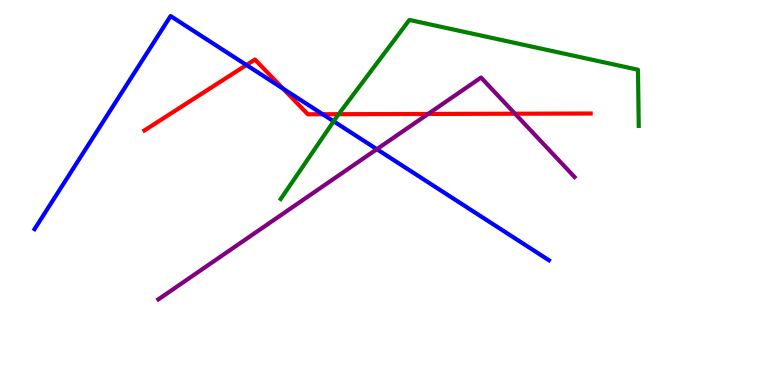[{'lines': ['blue', 'red'], 'intersections': [{'x': 3.18, 'y': 8.31}, {'x': 3.65, 'y': 7.7}, {'x': 4.16, 'y': 7.03}]}, {'lines': ['green', 'red'], 'intersections': [{'x': 4.37, 'y': 7.03}]}, {'lines': ['purple', 'red'], 'intersections': [{'x': 5.52, 'y': 7.04}, {'x': 6.65, 'y': 7.05}]}, {'lines': ['blue', 'green'], 'intersections': [{'x': 4.31, 'y': 6.85}]}, {'lines': ['blue', 'purple'], 'intersections': [{'x': 4.86, 'y': 6.13}]}, {'lines': ['green', 'purple'], 'intersections': []}]